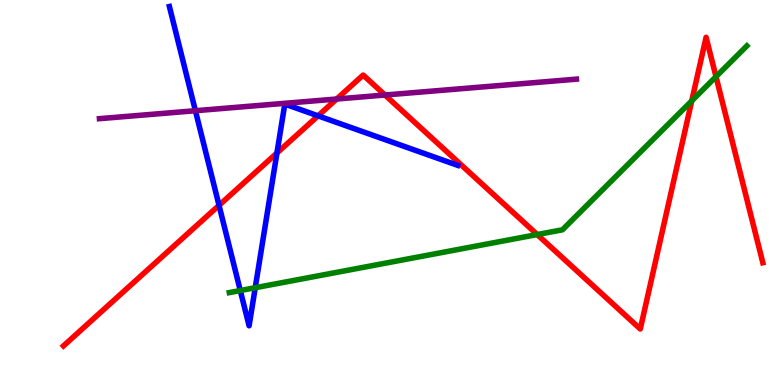[{'lines': ['blue', 'red'], 'intersections': [{'x': 2.83, 'y': 4.67}, {'x': 3.57, 'y': 6.03}, {'x': 4.1, 'y': 6.99}]}, {'lines': ['green', 'red'], 'intersections': [{'x': 6.93, 'y': 3.91}, {'x': 8.93, 'y': 7.38}, {'x': 9.24, 'y': 8.01}]}, {'lines': ['purple', 'red'], 'intersections': [{'x': 4.34, 'y': 7.43}, {'x': 4.97, 'y': 7.53}]}, {'lines': ['blue', 'green'], 'intersections': [{'x': 3.1, 'y': 2.45}, {'x': 3.29, 'y': 2.53}]}, {'lines': ['blue', 'purple'], 'intersections': [{'x': 2.52, 'y': 7.12}]}, {'lines': ['green', 'purple'], 'intersections': []}]